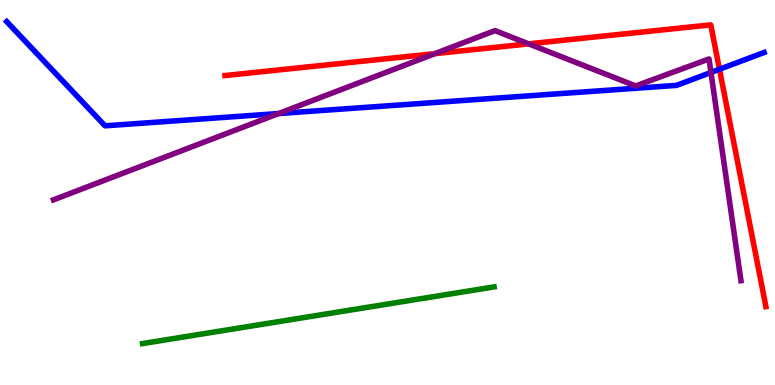[{'lines': ['blue', 'red'], 'intersections': [{'x': 9.28, 'y': 8.2}]}, {'lines': ['green', 'red'], 'intersections': []}, {'lines': ['purple', 'red'], 'intersections': [{'x': 5.61, 'y': 8.61}, {'x': 6.82, 'y': 8.86}]}, {'lines': ['blue', 'green'], 'intersections': []}, {'lines': ['blue', 'purple'], 'intersections': [{'x': 3.6, 'y': 7.05}, {'x': 9.17, 'y': 8.12}]}, {'lines': ['green', 'purple'], 'intersections': []}]